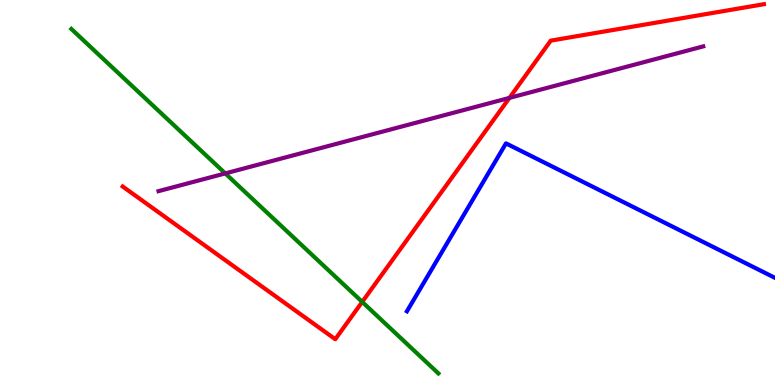[{'lines': ['blue', 'red'], 'intersections': []}, {'lines': ['green', 'red'], 'intersections': [{'x': 4.67, 'y': 2.16}]}, {'lines': ['purple', 'red'], 'intersections': [{'x': 6.57, 'y': 7.46}]}, {'lines': ['blue', 'green'], 'intersections': []}, {'lines': ['blue', 'purple'], 'intersections': []}, {'lines': ['green', 'purple'], 'intersections': [{'x': 2.91, 'y': 5.5}]}]